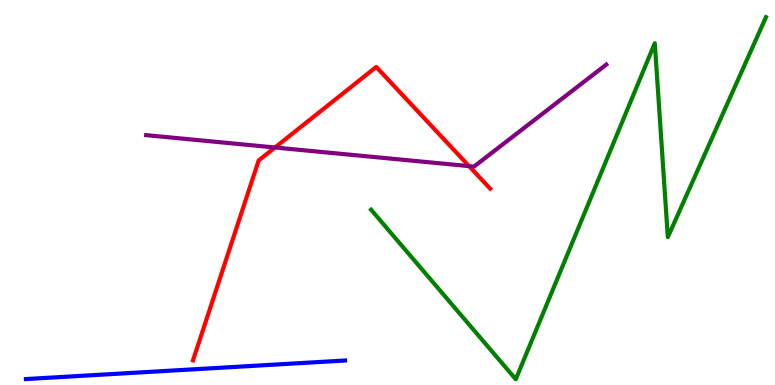[{'lines': ['blue', 'red'], 'intersections': []}, {'lines': ['green', 'red'], 'intersections': []}, {'lines': ['purple', 'red'], 'intersections': [{'x': 3.55, 'y': 6.17}, {'x': 6.05, 'y': 5.69}]}, {'lines': ['blue', 'green'], 'intersections': []}, {'lines': ['blue', 'purple'], 'intersections': []}, {'lines': ['green', 'purple'], 'intersections': []}]